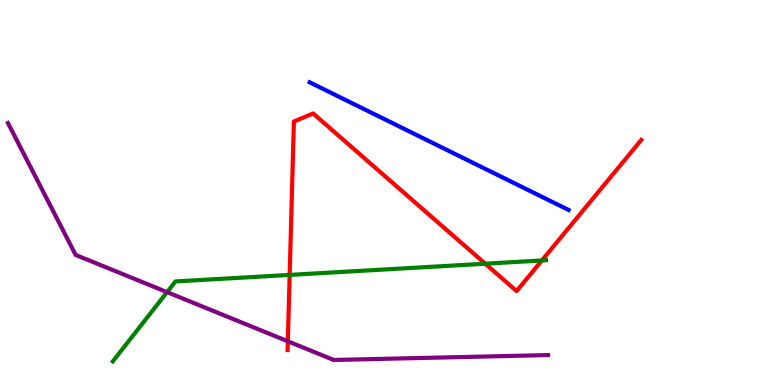[{'lines': ['blue', 'red'], 'intersections': []}, {'lines': ['green', 'red'], 'intersections': [{'x': 3.74, 'y': 2.86}, {'x': 6.26, 'y': 3.15}, {'x': 6.99, 'y': 3.23}]}, {'lines': ['purple', 'red'], 'intersections': [{'x': 3.71, 'y': 1.14}]}, {'lines': ['blue', 'green'], 'intersections': []}, {'lines': ['blue', 'purple'], 'intersections': []}, {'lines': ['green', 'purple'], 'intersections': [{'x': 2.16, 'y': 2.41}]}]